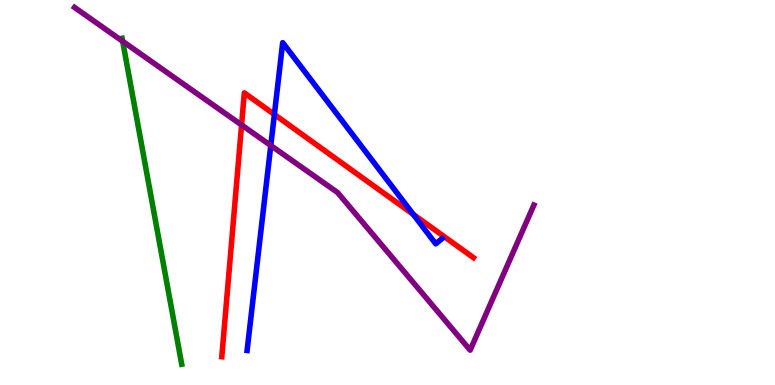[{'lines': ['blue', 'red'], 'intersections': [{'x': 3.54, 'y': 7.03}, {'x': 5.33, 'y': 4.43}]}, {'lines': ['green', 'red'], 'intersections': []}, {'lines': ['purple', 'red'], 'intersections': [{'x': 3.12, 'y': 6.75}]}, {'lines': ['blue', 'green'], 'intersections': []}, {'lines': ['blue', 'purple'], 'intersections': [{'x': 3.49, 'y': 6.22}]}, {'lines': ['green', 'purple'], 'intersections': [{'x': 1.58, 'y': 8.93}]}]